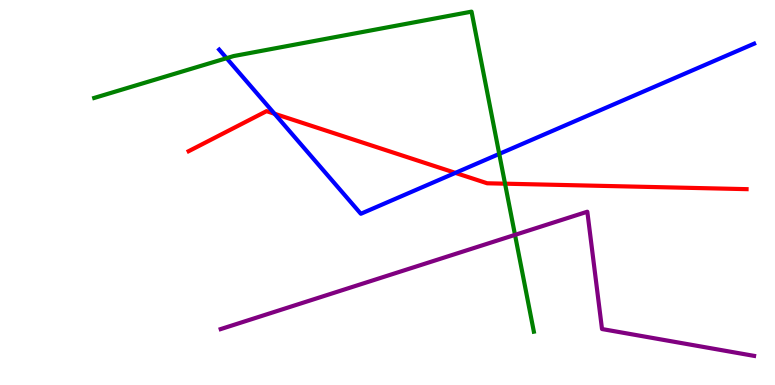[{'lines': ['blue', 'red'], 'intersections': [{'x': 3.54, 'y': 7.05}, {'x': 5.88, 'y': 5.51}]}, {'lines': ['green', 'red'], 'intersections': [{'x': 6.52, 'y': 5.23}]}, {'lines': ['purple', 'red'], 'intersections': []}, {'lines': ['blue', 'green'], 'intersections': [{'x': 2.92, 'y': 8.49}, {'x': 6.44, 'y': 6.0}]}, {'lines': ['blue', 'purple'], 'intersections': []}, {'lines': ['green', 'purple'], 'intersections': [{'x': 6.65, 'y': 3.9}]}]